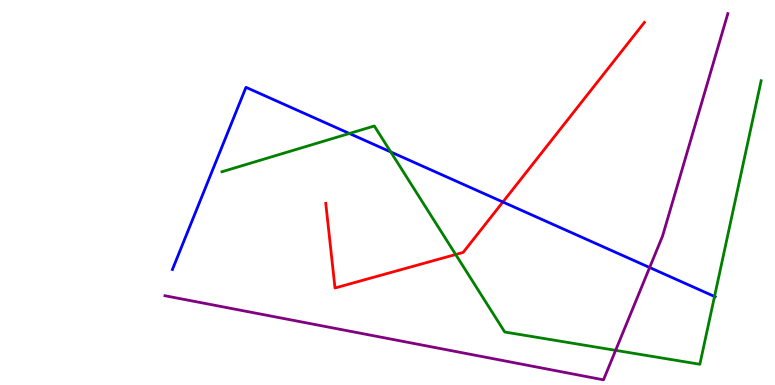[{'lines': ['blue', 'red'], 'intersections': [{'x': 6.49, 'y': 4.75}]}, {'lines': ['green', 'red'], 'intersections': [{'x': 5.88, 'y': 3.39}]}, {'lines': ['purple', 'red'], 'intersections': []}, {'lines': ['blue', 'green'], 'intersections': [{'x': 4.51, 'y': 6.53}, {'x': 5.04, 'y': 6.05}, {'x': 9.22, 'y': 2.3}]}, {'lines': ['blue', 'purple'], 'intersections': [{'x': 8.38, 'y': 3.05}]}, {'lines': ['green', 'purple'], 'intersections': [{'x': 7.94, 'y': 0.9}]}]